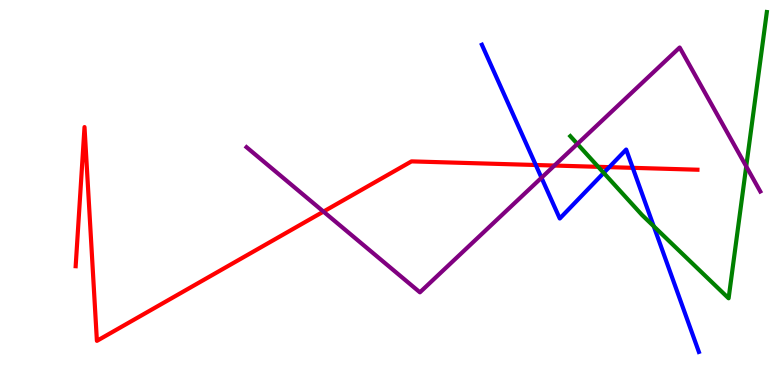[{'lines': ['blue', 'red'], 'intersections': [{'x': 6.91, 'y': 5.71}, {'x': 7.86, 'y': 5.66}, {'x': 8.16, 'y': 5.64}]}, {'lines': ['green', 'red'], 'intersections': [{'x': 7.72, 'y': 5.67}]}, {'lines': ['purple', 'red'], 'intersections': [{'x': 4.17, 'y': 4.5}, {'x': 7.15, 'y': 5.7}]}, {'lines': ['blue', 'green'], 'intersections': [{'x': 7.79, 'y': 5.51}, {'x': 8.44, 'y': 4.12}]}, {'lines': ['blue', 'purple'], 'intersections': [{'x': 6.99, 'y': 5.38}]}, {'lines': ['green', 'purple'], 'intersections': [{'x': 7.45, 'y': 6.26}, {'x': 9.63, 'y': 5.68}]}]